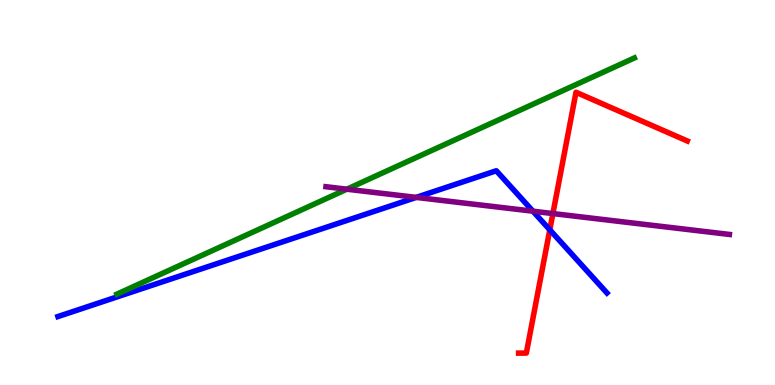[{'lines': ['blue', 'red'], 'intersections': [{'x': 7.09, 'y': 4.03}]}, {'lines': ['green', 'red'], 'intersections': []}, {'lines': ['purple', 'red'], 'intersections': [{'x': 7.13, 'y': 4.45}]}, {'lines': ['blue', 'green'], 'intersections': []}, {'lines': ['blue', 'purple'], 'intersections': [{'x': 5.37, 'y': 4.87}, {'x': 6.88, 'y': 4.51}]}, {'lines': ['green', 'purple'], 'intersections': [{'x': 4.48, 'y': 5.09}]}]